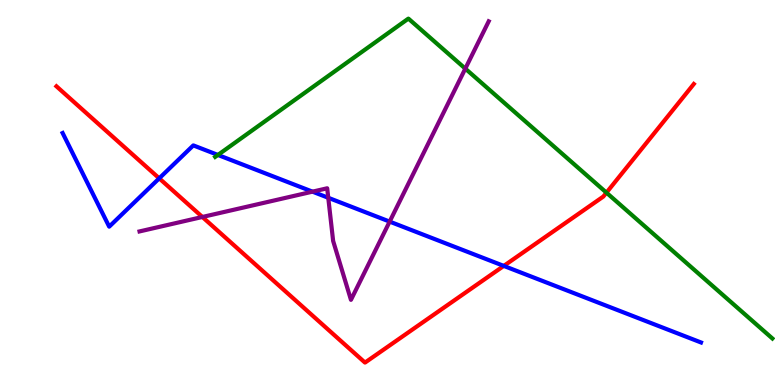[{'lines': ['blue', 'red'], 'intersections': [{'x': 2.05, 'y': 5.37}, {'x': 6.5, 'y': 3.09}]}, {'lines': ['green', 'red'], 'intersections': [{'x': 7.83, 'y': 5.0}]}, {'lines': ['purple', 'red'], 'intersections': [{'x': 2.61, 'y': 4.36}]}, {'lines': ['blue', 'green'], 'intersections': [{'x': 2.81, 'y': 5.98}]}, {'lines': ['blue', 'purple'], 'intersections': [{'x': 4.03, 'y': 5.02}, {'x': 4.24, 'y': 4.86}, {'x': 5.03, 'y': 4.24}]}, {'lines': ['green', 'purple'], 'intersections': [{'x': 6.0, 'y': 8.22}]}]